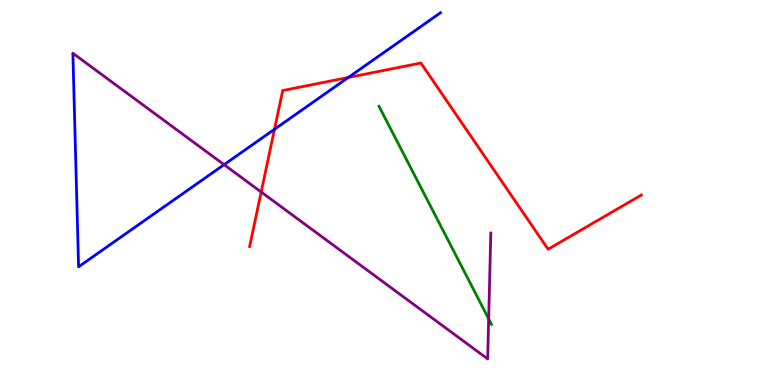[{'lines': ['blue', 'red'], 'intersections': [{'x': 3.54, 'y': 6.64}, {'x': 4.49, 'y': 7.99}]}, {'lines': ['green', 'red'], 'intersections': []}, {'lines': ['purple', 'red'], 'intersections': [{'x': 3.37, 'y': 5.01}]}, {'lines': ['blue', 'green'], 'intersections': []}, {'lines': ['blue', 'purple'], 'intersections': [{'x': 2.89, 'y': 5.72}]}, {'lines': ['green', 'purple'], 'intersections': [{'x': 6.31, 'y': 1.72}]}]